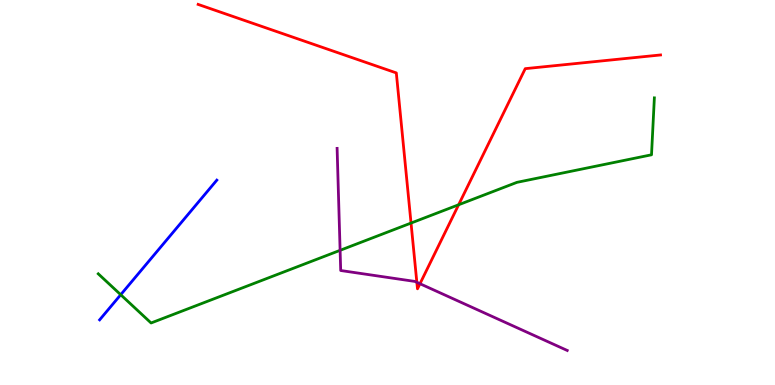[{'lines': ['blue', 'red'], 'intersections': []}, {'lines': ['green', 'red'], 'intersections': [{'x': 5.3, 'y': 4.21}, {'x': 5.92, 'y': 4.68}]}, {'lines': ['purple', 'red'], 'intersections': [{'x': 5.38, 'y': 2.67}, {'x': 5.42, 'y': 2.63}]}, {'lines': ['blue', 'green'], 'intersections': [{'x': 1.56, 'y': 2.34}]}, {'lines': ['blue', 'purple'], 'intersections': []}, {'lines': ['green', 'purple'], 'intersections': [{'x': 4.39, 'y': 3.5}]}]